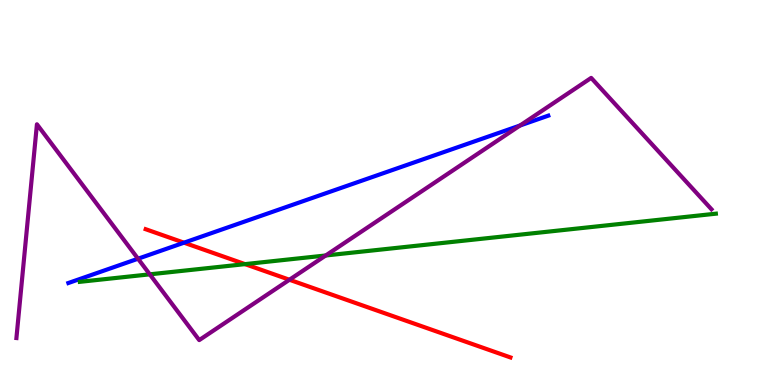[{'lines': ['blue', 'red'], 'intersections': [{'x': 2.37, 'y': 3.7}]}, {'lines': ['green', 'red'], 'intersections': [{'x': 3.16, 'y': 3.14}]}, {'lines': ['purple', 'red'], 'intersections': [{'x': 3.73, 'y': 2.73}]}, {'lines': ['blue', 'green'], 'intersections': []}, {'lines': ['blue', 'purple'], 'intersections': [{'x': 1.78, 'y': 3.28}, {'x': 6.71, 'y': 6.74}]}, {'lines': ['green', 'purple'], 'intersections': [{'x': 1.93, 'y': 2.87}, {'x': 4.2, 'y': 3.36}]}]